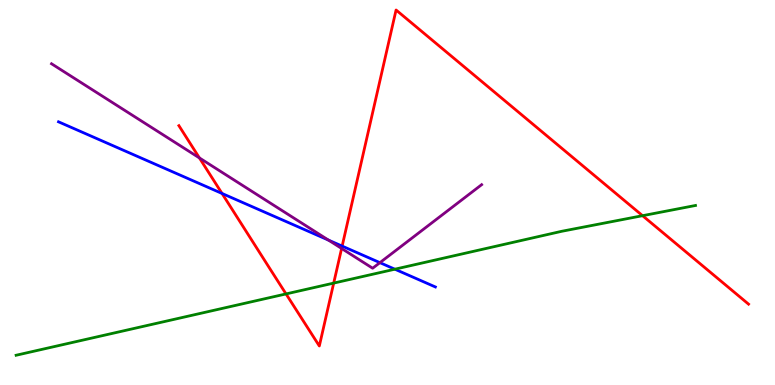[{'lines': ['blue', 'red'], 'intersections': [{'x': 2.86, 'y': 4.97}, {'x': 4.41, 'y': 3.61}]}, {'lines': ['green', 'red'], 'intersections': [{'x': 3.69, 'y': 2.37}, {'x': 4.31, 'y': 2.65}, {'x': 8.29, 'y': 4.4}]}, {'lines': ['purple', 'red'], 'intersections': [{'x': 2.57, 'y': 5.9}, {'x': 4.41, 'y': 3.55}]}, {'lines': ['blue', 'green'], 'intersections': [{'x': 5.1, 'y': 3.01}]}, {'lines': ['blue', 'purple'], 'intersections': [{'x': 4.24, 'y': 3.76}, {'x': 4.9, 'y': 3.18}]}, {'lines': ['green', 'purple'], 'intersections': []}]